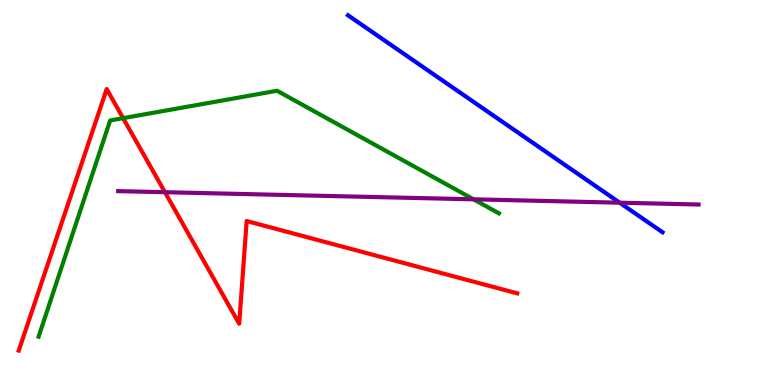[{'lines': ['blue', 'red'], 'intersections': []}, {'lines': ['green', 'red'], 'intersections': [{'x': 1.59, 'y': 6.93}]}, {'lines': ['purple', 'red'], 'intersections': [{'x': 2.13, 'y': 5.01}]}, {'lines': ['blue', 'green'], 'intersections': []}, {'lines': ['blue', 'purple'], 'intersections': [{'x': 8.0, 'y': 4.74}]}, {'lines': ['green', 'purple'], 'intersections': [{'x': 6.11, 'y': 4.82}]}]